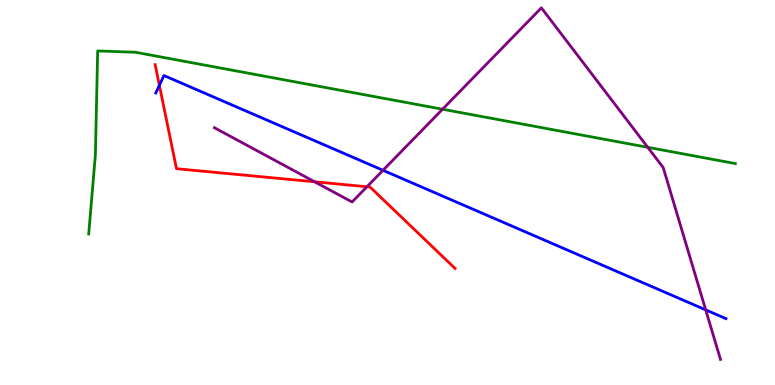[{'lines': ['blue', 'red'], 'intersections': [{'x': 2.06, 'y': 7.78}]}, {'lines': ['green', 'red'], 'intersections': []}, {'lines': ['purple', 'red'], 'intersections': [{'x': 4.06, 'y': 5.28}, {'x': 4.74, 'y': 5.15}]}, {'lines': ['blue', 'green'], 'intersections': []}, {'lines': ['blue', 'purple'], 'intersections': [{'x': 4.94, 'y': 5.58}, {'x': 9.11, 'y': 1.95}]}, {'lines': ['green', 'purple'], 'intersections': [{'x': 5.71, 'y': 7.16}, {'x': 8.36, 'y': 6.17}]}]